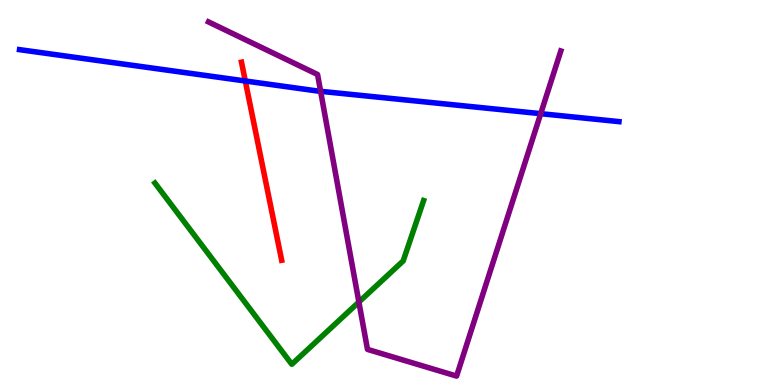[{'lines': ['blue', 'red'], 'intersections': [{'x': 3.17, 'y': 7.9}]}, {'lines': ['green', 'red'], 'intersections': []}, {'lines': ['purple', 'red'], 'intersections': []}, {'lines': ['blue', 'green'], 'intersections': []}, {'lines': ['blue', 'purple'], 'intersections': [{'x': 4.14, 'y': 7.63}, {'x': 6.98, 'y': 7.05}]}, {'lines': ['green', 'purple'], 'intersections': [{'x': 4.63, 'y': 2.15}]}]